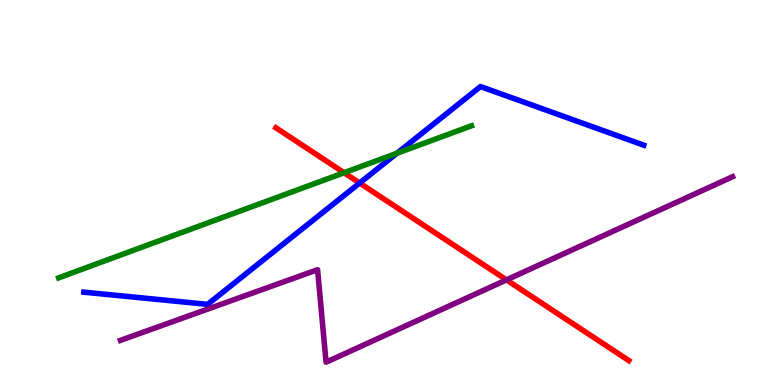[{'lines': ['blue', 'red'], 'intersections': [{'x': 4.64, 'y': 5.25}]}, {'lines': ['green', 'red'], 'intersections': [{'x': 4.44, 'y': 5.51}]}, {'lines': ['purple', 'red'], 'intersections': [{'x': 6.54, 'y': 2.73}]}, {'lines': ['blue', 'green'], 'intersections': [{'x': 5.12, 'y': 6.02}]}, {'lines': ['blue', 'purple'], 'intersections': []}, {'lines': ['green', 'purple'], 'intersections': []}]